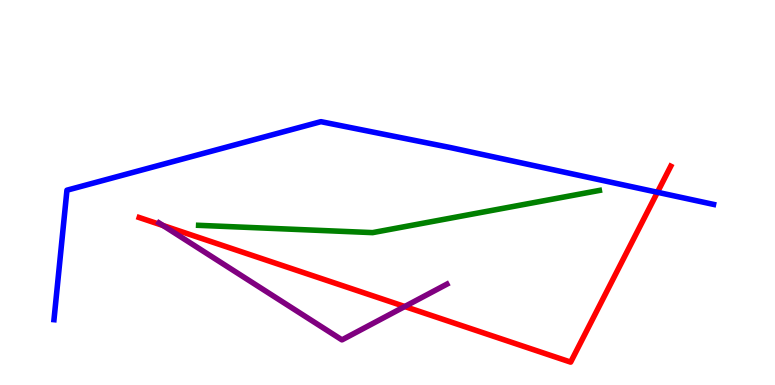[{'lines': ['blue', 'red'], 'intersections': [{'x': 8.48, 'y': 5.01}]}, {'lines': ['green', 'red'], 'intersections': []}, {'lines': ['purple', 'red'], 'intersections': [{'x': 2.1, 'y': 4.14}, {'x': 5.22, 'y': 2.04}]}, {'lines': ['blue', 'green'], 'intersections': []}, {'lines': ['blue', 'purple'], 'intersections': []}, {'lines': ['green', 'purple'], 'intersections': []}]